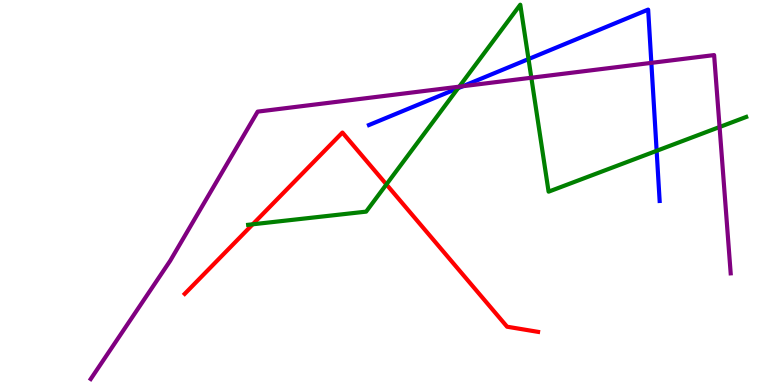[{'lines': ['blue', 'red'], 'intersections': []}, {'lines': ['green', 'red'], 'intersections': [{'x': 3.26, 'y': 4.17}, {'x': 4.99, 'y': 5.21}]}, {'lines': ['purple', 'red'], 'intersections': []}, {'lines': ['blue', 'green'], 'intersections': [{'x': 5.91, 'y': 7.71}, {'x': 6.82, 'y': 8.47}, {'x': 8.47, 'y': 6.08}]}, {'lines': ['blue', 'purple'], 'intersections': [{'x': 5.97, 'y': 7.76}, {'x': 8.4, 'y': 8.37}]}, {'lines': ['green', 'purple'], 'intersections': [{'x': 5.93, 'y': 7.75}, {'x': 6.86, 'y': 7.98}, {'x': 9.28, 'y': 6.7}]}]